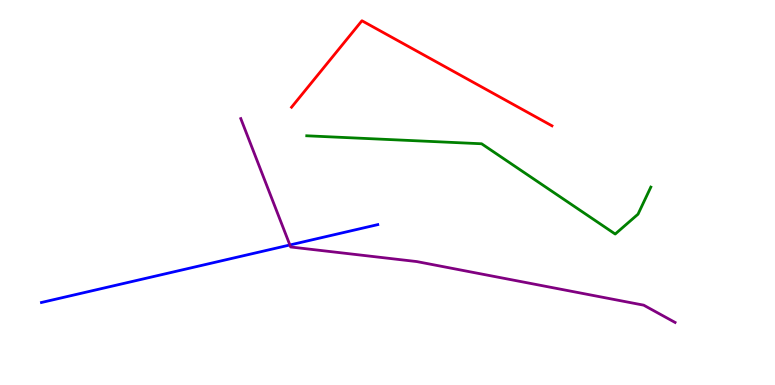[{'lines': ['blue', 'red'], 'intersections': []}, {'lines': ['green', 'red'], 'intersections': []}, {'lines': ['purple', 'red'], 'intersections': []}, {'lines': ['blue', 'green'], 'intersections': []}, {'lines': ['blue', 'purple'], 'intersections': [{'x': 3.74, 'y': 3.64}]}, {'lines': ['green', 'purple'], 'intersections': []}]